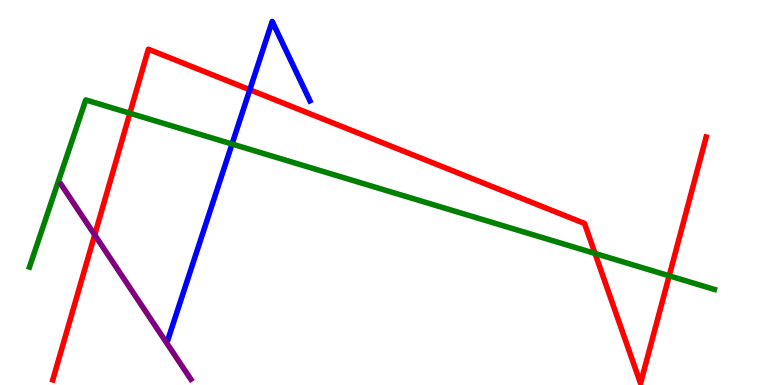[{'lines': ['blue', 'red'], 'intersections': [{'x': 3.22, 'y': 7.67}]}, {'lines': ['green', 'red'], 'intersections': [{'x': 1.68, 'y': 7.06}, {'x': 7.68, 'y': 3.42}, {'x': 8.63, 'y': 2.84}]}, {'lines': ['purple', 'red'], 'intersections': [{'x': 1.22, 'y': 3.9}]}, {'lines': ['blue', 'green'], 'intersections': [{'x': 2.99, 'y': 6.26}]}, {'lines': ['blue', 'purple'], 'intersections': []}, {'lines': ['green', 'purple'], 'intersections': []}]